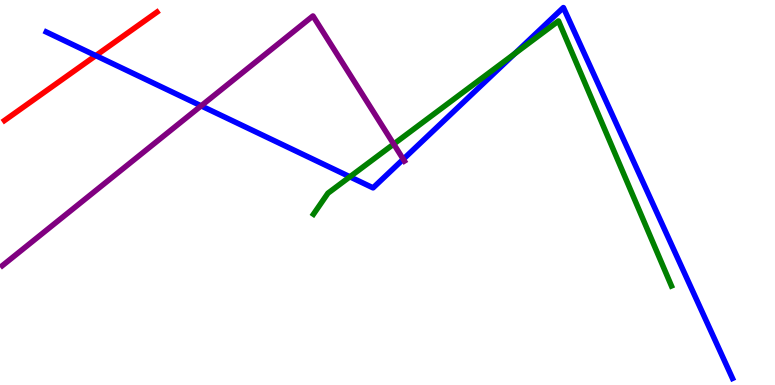[{'lines': ['blue', 'red'], 'intersections': [{'x': 1.24, 'y': 8.56}]}, {'lines': ['green', 'red'], 'intersections': []}, {'lines': ['purple', 'red'], 'intersections': []}, {'lines': ['blue', 'green'], 'intersections': [{'x': 4.51, 'y': 5.41}, {'x': 6.64, 'y': 8.61}]}, {'lines': ['blue', 'purple'], 'intersections': [{'x': 2.6, 'y': 7.25}, {'x': 5.2, 'y': 5.86}]}, {'lines': ['green', 'purple'], 'intersections': [{'x': 5.08, 'y': 6.26}]}]